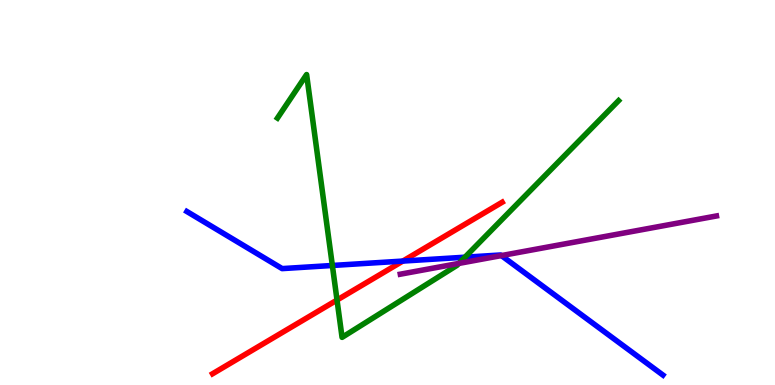[{'lines': ['blue', 'red'], 'intersections': [{'x': 5.2, 'y': 3.22}]}, {'lines': ['green', 'red'], 'intersections': [{'x': 4.35, 'y': 2.21}]}, {'lines': ['purple', 'red'], 'intersections': []}, {'lines': ['blue', 'green'], 'intersections': [{'x': 4.29, 'y': 3.1}, {'x': 6.0, 'y': 3.32}]}, {'lines': ['blue', 'purple'], 'intersections': [{'x': 6.47, 'y': 3.36}]}, {'lines': ['green', 'purple'], 'intersections': [{'x': 5.92, 'y': 3.16}]}]